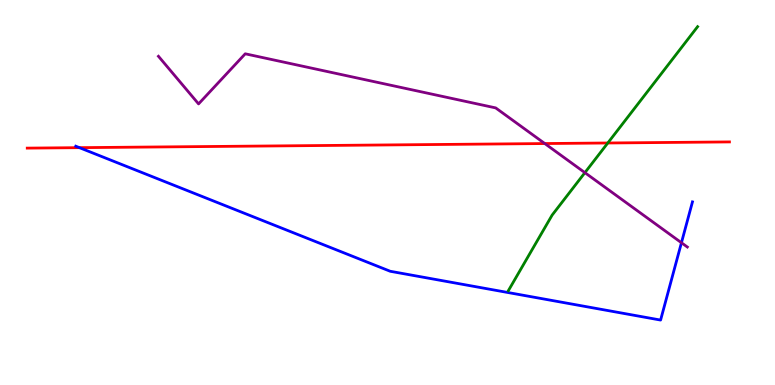[{'lines': ['blue', 'red'], 'intersections': [{'x': 1.02, 'y': 6.16}]}, {'lines': ['green', 'red'], 'intersections': [{'x': 7.84, 'y': 6.29}]}, {'lines': ['purple', 'red'], 'intersections': [{'x': 7.03, 'y': 6.27}]}, {'lines': ['blue', 'green'], 'intersections': []}, {'lines': ['blue', 'purple'], 'intersections': [{'x': 8.79, 'y': 3.7}]}, {'lines': ['green', 'purple'], 'intersections': [{'x': 7.55, 'y': 5.52}]}]